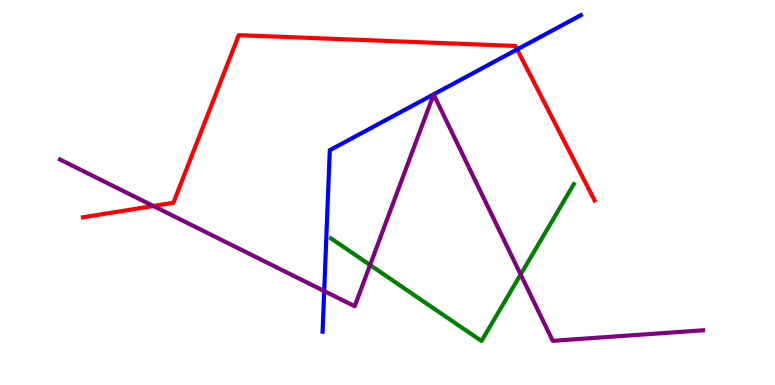[{'lines': ['blue', 'red'], 'intersections': [{'x': 6.67, 'y': 8.72}]}, {'lines': ['green', 'red'], 'intersections': []}, {'lines': ['purple', 'red'], 'intersections': [{'x': 1.98, 'y': 4.65}]}, {'lines': ['blue', 'green'], 'intersections': []}, {'lines': ['blue', 'purple'], 'intersections': [{'x': 4.18, 'y': 2.44}]}, {'lines': ['green', 'purple'], 'intersections': [{'x': 4.78, 'y': 3.12}, {'x': 6.72, 'y': 2.87}]}]